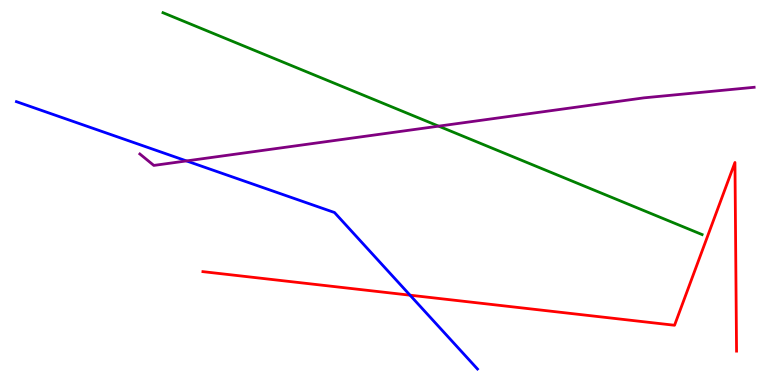[{'lines': ['blue', 'red'], 'intersections': [{'x': 5.29, 'y': 2.33}]}, {'lines': ['green', 'red'], 'intersections': []}, {'lines': ['purple', 'red'], 'intersections': []}, {'lines': ['blue', 'green'], 'intersections': []}, {'lines': ['blue', 'purple'], 'intersections': [{'x': 2.41, 'y': 5.82}]}, {'lines': ['green', 'purple'], 'intersections': [{'x': 5.66, 'y': 6.72}]}]